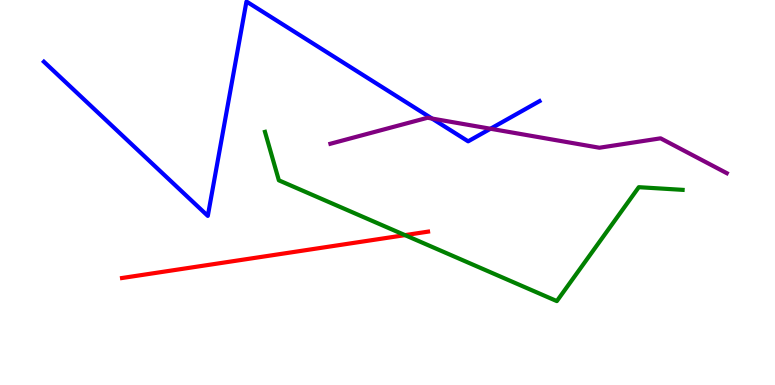[{'lines': ['blue', 'red'], 'intersections': []}, {'lines': ['green', 'red'], 'intersections': [{'x': 5.23, 'y': 3.89}]}, {'lines': ['purple', 'red'], 'intersections': []}, {'lines': ['blue', 'green'], 'intersections': []}, {'lines': ['blue', 'purple'], 'intersections': [{'x': 5.57, 'y': 6.92}, {'x': 6.33, 'y': 6.66}]}, {'lines': ['green', 'purple'], 'intersections': []}]